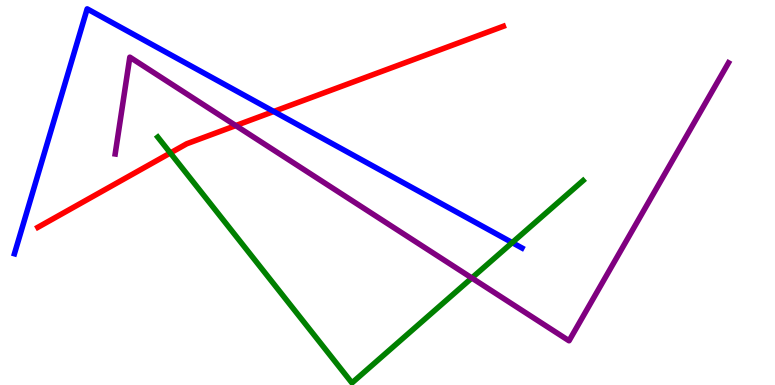[{'lines': ['blue', 'red'], 'intersections': [{'x': 3.53, 'y': 7.1}]}, {'lines': ['green', 'red'], 'intersections': [{'x': 2.2, 'y': 6.03}]}, {'lines': ['purple', 'red'], 'intersections': [{'x': 3.04, 'y': 6.74}]}, {'lines': ['blue', 'green'], 'intersections': [{'x': 6.61, 'y': 3.7}]}, {'lines': ['blue', 'purple'], 'intersections': []}, {'lines': ['green', 'purple'], 'intersections': [{'x': 6.09, 'y': 2.78}]}]